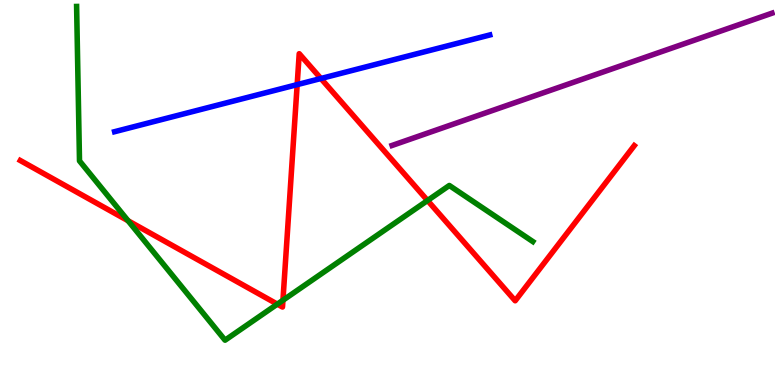[{'lines': ['blue', 'red'], 'intersections': [{'x': 3.83, 'y': 7.8}, {'x': 4.14, 'y': 7.96}]}, {'lines': ['green', 'red'], 'intersections': [{'x': 1.65, 'y': 4.27}, {'x': 3.58, 'y': 2.1}, {'x': 3.65, 'y': 2.2}, {'x': 5.52, 'y': 4.79}]}, {'lines': ['purple', 'red'], 'intersections': []}, {'lines': ['blue', 'green'], 'intersections': []}, {'lines': ['blue', 'purple'], 'intersections': []}, {'lines': ['green', 'purple'], 'intersections': []}]